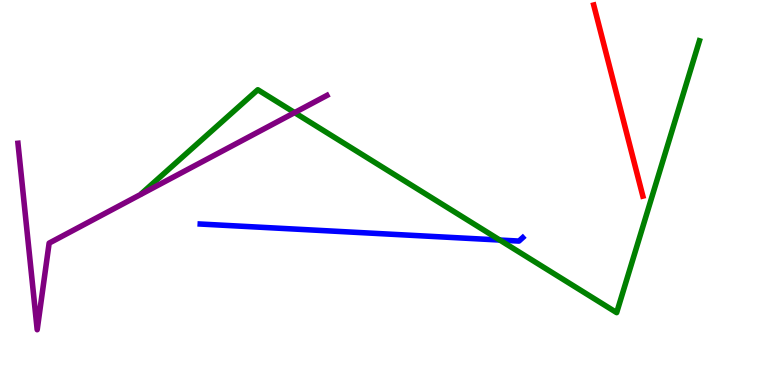[{'lines': ['blue', 'red'], 'intersections': []}, {'lines': ['green', 'red'], 'intersections': []}, {'lines': ['purple', 'red'], 'intersections': []}, {'lines': ['blue', 'green'], 'intersections': [{'x': 6.45, 'y': 3.77}]}, {'lines': ['blue', 'purple'], 'intersections': []}, {'lines': ['green', 'purple'], 'intersections': [{'x': 3.8, 'y': 7.07}]}]